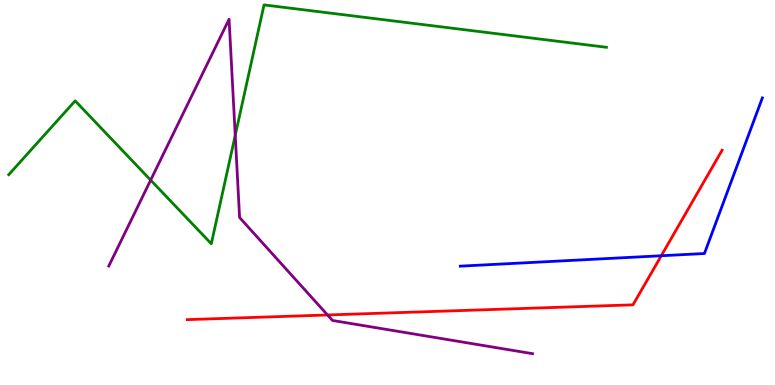[{'lines': ['blue', 'red'], 'intersections': [{'x': 8.53, 'y': 3.36}]}, {'lines': ['green', 'red'], 'intersections': []}, {'lines': ['purple', 'red'], 'intersections': [{'x': 4.23, 'y': 1.82}]}, {'lines': ['blue', 'green'], 'intersections': []}, {'lines': ['blue', 'purple'], 'intersections': []}, {'lines': ['green', 'purple'], 'intersections': [{'x': 1.94, 'y': 5.32}, {'x': 3.04, 'y': 6.48}]}]